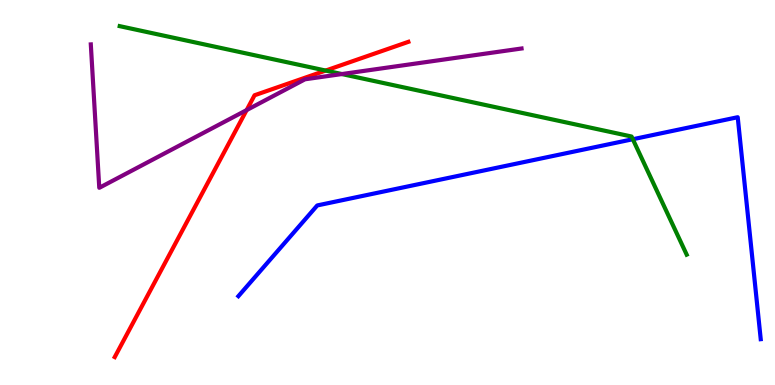[{'lines': ['blue', 'red'], 'intersections': []}, {'lines': ['green', 'red'], 'intersections': [{'x': 4.2, 'y': 8.17}]}, {'lines': ['purple', 'red'], 'intersections': [{'x': 3.18, 'y': 7.14}]}, {'lines': ['blue', 'green'], 'intersections': [{'x': 8.17, 'y': 6.38}]}, {'lines': ['blue', 'purple'], 'intersections': []}, {'lines': ['green', 'purple'], 'intersections': [{'x': 4.41, 'y': 8.08}]}]